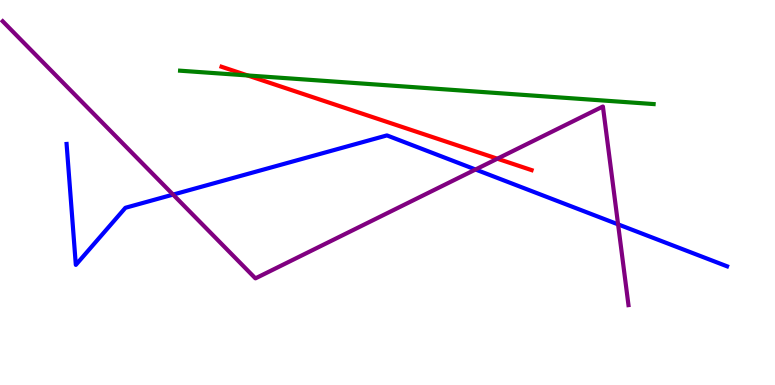[{'lines': ['blue', 'red'], 'intersections': []}, {'lines': ['green', 'red'], 'intersections': [{'x': 3.2, 'y': 8.04}]}, {'lines': ['purple', 'red'], 'intersections': [{'x': 6.42, 'y': 5.88}]}, {'lines': ['blue', 'green'], 'intersections': []}, {'lines': ['blue', 'purple'], 'intersections': [{'x': 2.23, 'y': 4.95}, {'x': 6.14, 'y': 5.6}, {'x': 7.98, 'y': 4.17}]}, {'lines': ['green', 'purple'], 'intersections': []}]